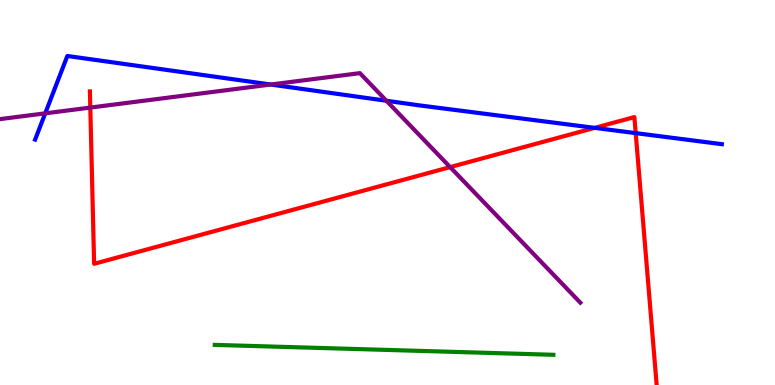[{'lines': ['blue', 'red'], 'intersections': [{'x': 7.67, 'y': 6.68}, {'x': 8.2, 'y': 6.54}]}, {'lines': ['green', 'red'], 'intersections': []}, {'lines': ['purple', 'red'], 'intersections': [{'x': 1.17, 'y': 7.21}, {'x': 5.81, 'y': 5.66}]}, {'lines': ['blue', 'green'], 'intersections': []}, {'lines': ['blue', 'purple'], 'intersections': [{'x': 0.584, 'y': 7.06}, {'x': 3.49, 'y': 7.8}, {'x': 4.99, 'y': 7.38}]}, {'lines': ['green', 'purple'], 'intersections': []}]